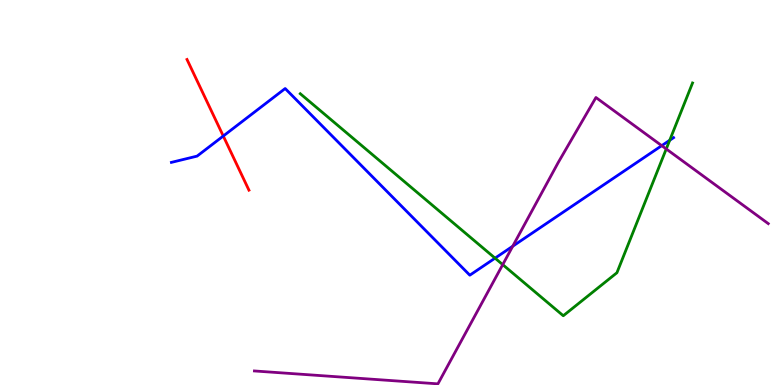[{'lines': ['blue', 'red'], 'intersections': [{'x': 2.88, 'y': 6.47}]}, {'lines': ['green', 'red'], 'intersections': []}, {'lines': ['purple', 'red'], 'intersections': []}, {'lines': ['blue', 'green'], 'intersections': [{'x': 6.39, 'y': 3.29}, {'x': 8.64, 'y': 6.36}]}, {'lines': ['blue', 'purple'], 'intersections': [{'x': 6.62, 'y': 3.6}, {'x': 8.54, 'y': 6.22}]}, {'lines': ['green', 'purple'], 'intersections': [{'x': 6.49, 'y': 3.13}, {'x': 8.6, 'y': 6.13}]}]